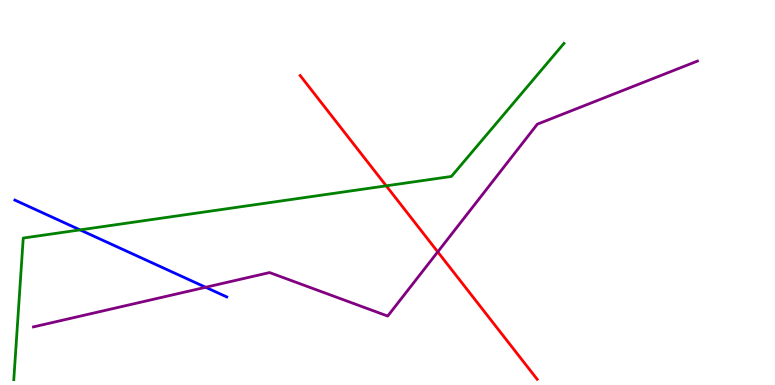[{'lines': ['blue', 'red'], 'intersections': []}, {'lines': ['green', 'red'], 'intersections': [{'x': 4.98, 'y': 5.17}]}, {'lines': ['purple', 'red'], 'intersections': [{'x': 5.65, 'y': 3.46}]}, {'lines': ['blue', 'green'], 'intersections': [{'x': 1.03, 'y': 4.03}]}, {'lines': ['blue', 'purple'], 'intersections': [{'x': 2.65, 'y': 2.54}]}, {'lines': ['green', 'purple'], 'intersections': []}]